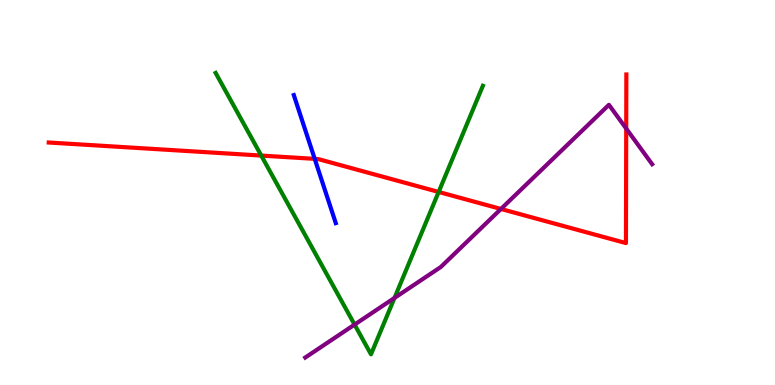[{'lines': ['blue', 'red'], 'intersections': [{'x': 4.06, 'y': 5.87}]}, {'lines': ['green', 'red'], 'intersections': [{'x': 3.37, 'y': 5.96}, {'x': 5.66, 'y': 5.01}]}, {'lines': ['purple', 'red'], 'intersections': [{'x': 6.46, 'y': 4.57}, {'x': 8.08, 'y': 6.66}]}, {'lines': ['blue', 'green'], 'intersections': []}, {'lines': ['blue', 'purple'], 'intersections': []}, {'lines': ['green', 'purple'], 'intersections': [{'x': 4.58, 'y': 1.57}, {'x': 5.09, 'y': 2.26}]}]